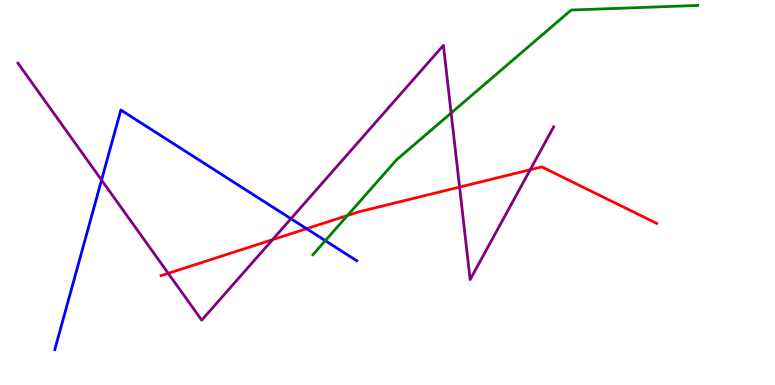[{'lines': ['blue', 'red'], 'intersections': [{'x': 3.96, 'y': 4.06}]}, {'lines': ['green', 'red'], 'intersections': [{'x': 4.48, 'y': 4.4}]}, {'lines': ['purple', 'red'], 'intersections': [{'x': 2.17, 'y': 2.9}, {'x': 3.52, 'y': 3.77}, {'x': 5.93, 'y': 5.14}, {'x': 6.84, 'y': 5.59}]}, {'lines': ['blue', 'green'], 'intersections': [{'x': 4.2, 'y': 3.75}]}, {'lines': ['blue', 'purple'], 'intersections': [{'x': 1.31, 'y': 5.32}, {'x': 3.75, 'y': 4.32}]}, {'lines': ['green', 'purple'], 'intersections': [{'x': 5.82, 'y': 7.06}]}]